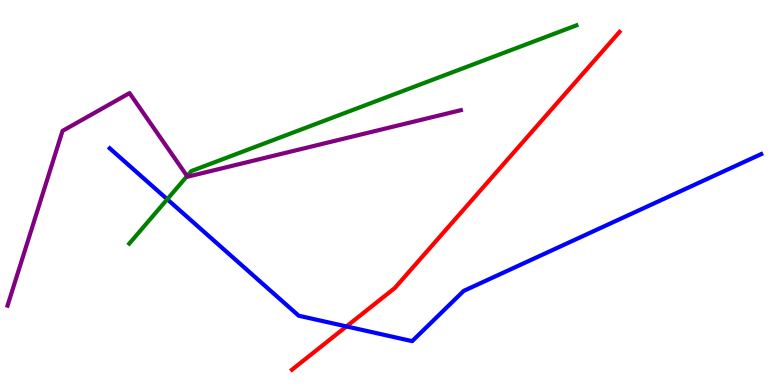[{'lines': ['blue', 'red'], 'intersections': [{'x': 4.47, 'y': 1.52}]}, {'lines': ['green', 'red'], 'intersections': []}, {'lines': ['purple', 'red'], 'intersections': []}, {'lines': ['blue', 'green'], 'intersections': [{'x': 2.16, 'y': 4.82}]}, {'lines': ['blue', 'purple'], 'intersections': []}, {'lines': ['green', 'purple'], 'intersections': [{'x': 2.41, 'y': 5.43}]}]